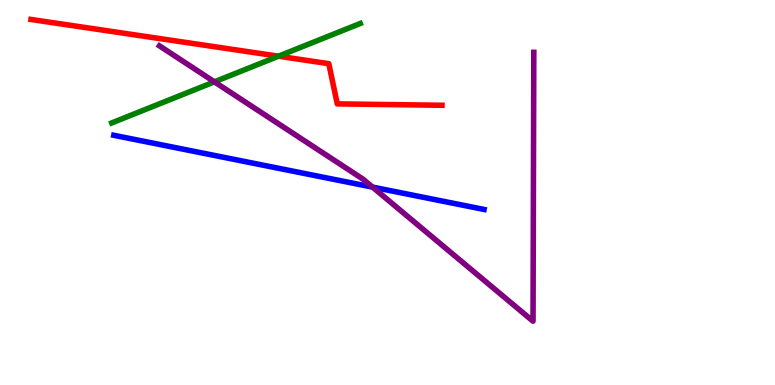[{'lines': ['blue', 'red'], 'intersections': []}, {'lines': ['green', 'red'], 'intersections': [{'x': 3.59, 'y': 8.54}]}, {'lines': ['purple', 'red'], 'intersections': []}, {'lines': ['blue', 'green'], 'intersections': []}, {'lines': ['blue', 'purple'], 'intersections': [{'x': 4.81, 'y': 5.14}]}, {'lines': ['green', 'purple'], 'intersections': [{'x': 2.77, 'y': 7.87}]}]